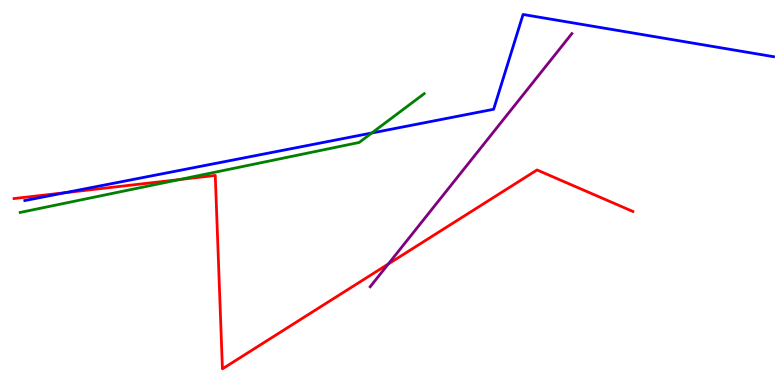[{'lines': ['blue', 'red'], 'intersections': [{'x': 0.841, 'y': 5.0}]}, {'lines': ['green', 'red'], 'intersections': [{'x': 2.32, 'y': 5.34}]}, {'lines': ['purple', 'red'], 'intersections': [{'x': 5.01, 'y': 3.14}]}, {'lines': ['blue', 'green'], 'intersections': [{'x': 4.8, 'y': 6.55}]}, {'lines': ['blue', 'purple'], 'intersections': []}, {'lines': ['green', 'purple'], 'intersections': []}]